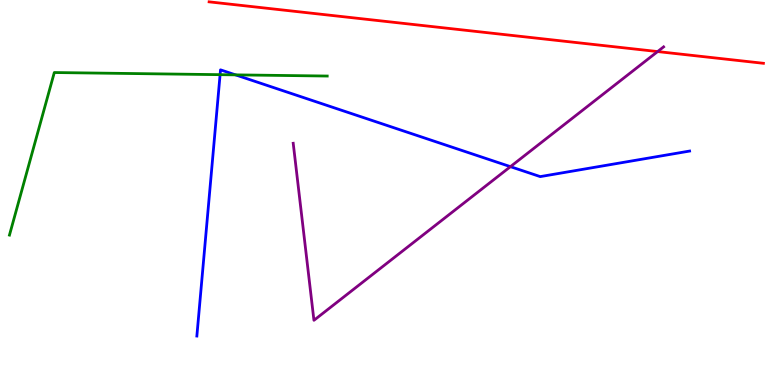[{'lines': ['blue', 'red'], 'intersections': []}, {'lines': ['green', 'red'], 'intersections': []}, {'lines': ['purple', 'red'], 'intersections': [{'x': 8.49, 'y': 8.66}]}, {'lines': ['blue', 'green'], 'intersections': [{'x': 2.84, 'y': 8.06}, {'x': 3.04, 'y': 8.06}]}, {'lines': ['blue', 'purple'], 'intersections': [{'x': 6.59, 'y': 5.67}]}, {'lines': ['green', 'purple'], 'intersections': []}]